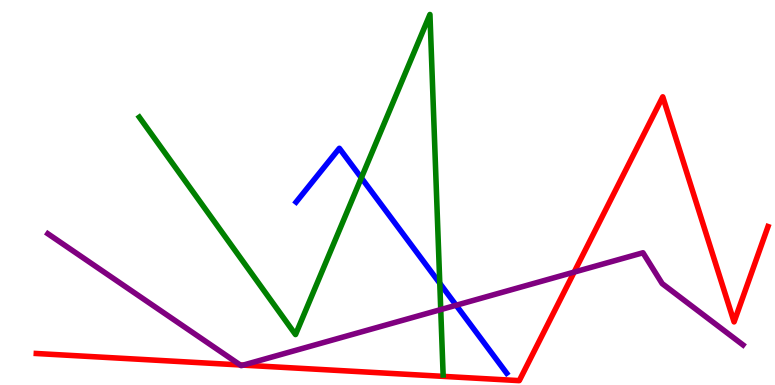[{'lines': ['blue', 'red'], 'intersections': []}, {'lines': ['green', 'red'], 'intersections': []}, {'lines': ['purple', 'red'], 'intersections': [{'x': 3.1, 'y': 0.521}, {'x': 3.14, 'y': 0.516}, {'x': 7.41, 'y': 2.93}]}, {'lines': ['blue', 'green'], 'intersections': [{'x': 4.66, 'y': 5.38}, {'x': 5.67, 'y': 2.64}]}, {'lines': ['blue', 'purple'], 'intersections': [{'x': 5.89, 'y': 2.07}]}, {'lines': ['green', 'purple'], 'intersections': [{'x': 5.69, 'y': 1.96}]}]